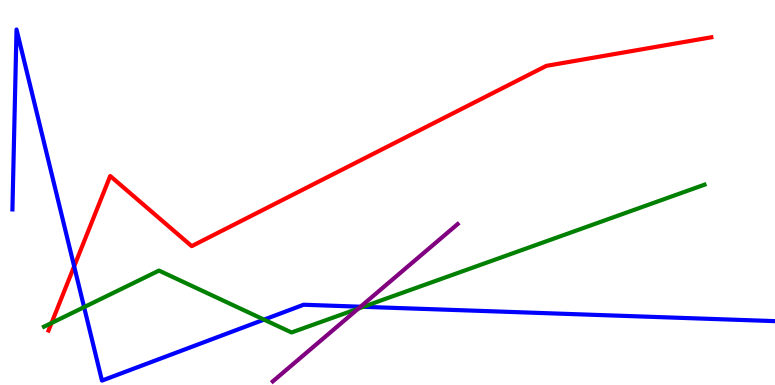[{'lines': ['blue', 'red'], 'intersections': [{'x': 0.957, 'y': 3.08}]}, {'lines': ['green', 'red'], 'intersections': [{'x': 0.665, 'y': 1.61}]}, {'lines': ['purple', 'red'], 'intersections': []}, {'lines': ['blue', 'green'], 'intersections': [{'x': 1.08, 'y': 2.02}, {'x': 3.41, 'y': 1.7}, {'x': 4.69, 'y': 2.03}]}, {'lines': ['blue', 'purple'], 'intersections': [{'x': 4.65, 'y': 2.03}]}, {'lines': ['green', 'purple'], 'intersections': [{'x': 4.62, 'y': 1.99}]}]